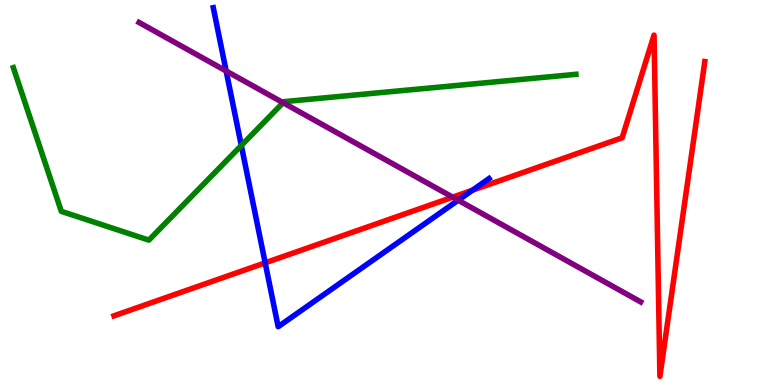[{'lines': ['blue', 'red'], 'intersections': [{'x': 3.42, 'y': 3.17}, {'x': 6.1, 'y': 5.06}]}, {'lines': ['green', 'red'], 'intersections': []}, {'lines': ['purple', 'red'], 'intersections': [{'x': 5.84, 'y': 4.88}]}, {'lines': ['blue', 'green'], 'intersections': [{'x': 3.11, 'y': 6.22}]}, {'lines': ['blue', 'purple'], 'intersections': [{'x': 2.92, 'y': 8.16}, {'x': 5.91, 'y': 4.8}]}, {'lines': ['green', 'purple'], 'intersections': [{'x': 3.65, 'y': 7.33}]}]